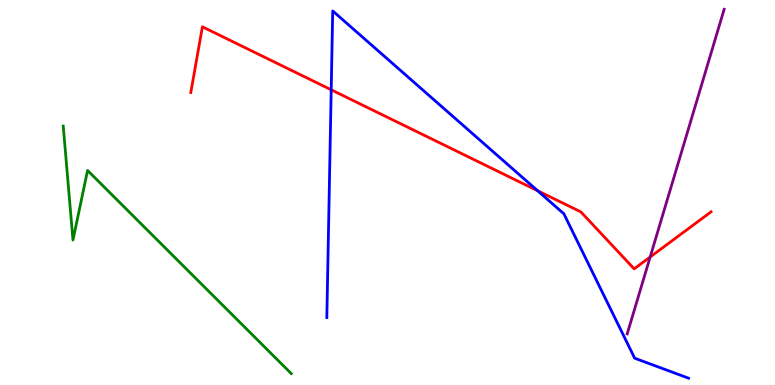[{'lines': ['blue', 'red'], 'intersections': [{'x': 4.27, 'y': 7.67}, {'x': 6.94, 'y': 5.05}]}, {'lines': ['green', 'red'], 'intersections': []}, {'lines': ['purple', 'red'], 'intersections': [{'x': 8.39, 'y': 3.33}]}, {'lines': ['blue', 'green'], 'intersections': []}, {'lines': ['blue', 'purple'], 'intersections': []}, {'lines': ['green', 'purple'], 'intersections': []}]